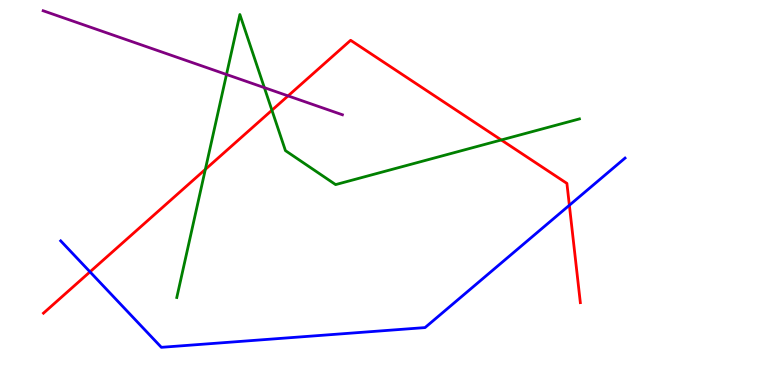[{'lines': ['blue', 'red'], 'intersections': [{'x': 1.16, 'y': 2.94}, {'x': 7.35, 'y': 4.67}]}, {'lines': ['green', 'red'], 'intersections': [{'x': 2.65, 'y': 5.6}, {'x': 3.51, 'y': 7.14}, {'x': 6.47, 'y': 6.36}]}, {'lines': ['purple', 'red'], 'intersections': [{'x': 3.72, 'y': 7.51}]}, {'lines': ['blue', 'green'], 'intersections': []}, {'lines': ['blue', 'purple'], 'intersections': []}, {'lines': ['green', 'purple'], 'intersections': [{'x': 2.92, 'y': 8.07}, {'x': 3.41, 'y': 7.72}]}]